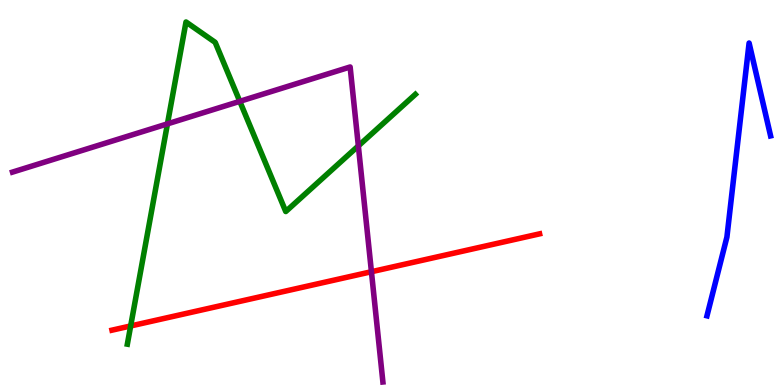[{'lines': ['blue', 'red'], 'intersections': []}, {'lines': ['green', 'red'], 'intersections': [{'x': 1.69, 'y': 1.53}]}, {'lines': ['purple', 'red'], 'intersections': [{'x': 4.79, 'y': 2.94}]}, {'lines': ['blue', 'green'], 'intersections': []}, {'lines': ['blue', 'purple'], 'intersections': []}, {'lines': ['green', 'purple'], 'intersections': [{'x': 2.16, 'y': 6.78}, {'x': 3.09, 'y': 7.37}, {'x': 4.62, 'y': 6.21}]}]